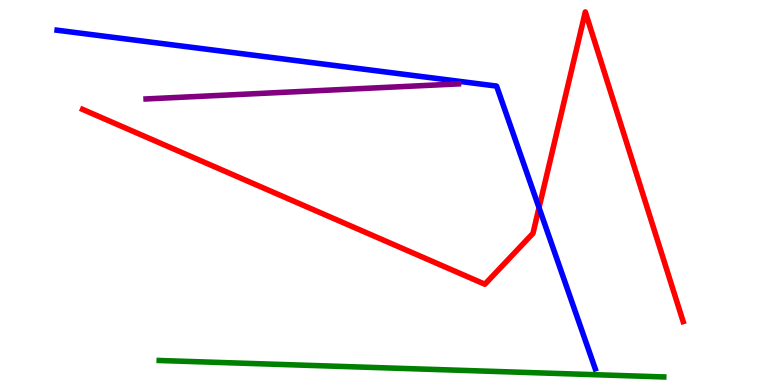[{'lines': ['blue', 'red'], 'intersections': [{'x': 6.96, 'y': 4.61}]}, {'lines': ['green', 'red'], 'intersections': []}, {'lines': ['purple', 'red'], 'intersections': []}, {'lines': ['blue', 'green'], 'intersections': []}, {'lines': ['blue', 'purple'], 'intersections': []}, {'lines': ['green', 'purple'], 'intersections': []}]